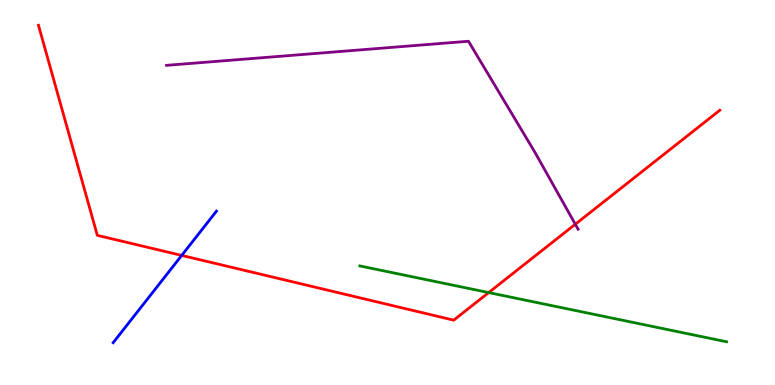[{'lines': ['blue', 'red'], 'intersections': [{'x': 2.34, 'y': 3.37}]}, {'lines': ['green', 'red'], 'intersections': [{'x': 6.31, 'y': 2.4}]}, {'lines': ['purple', 'red'], 'intersections': [{'x': 7.42, 'y': 4.18}]}, {'lines': ['blue', 'green'], 'intersections': []}, {'lines': ['blue', 'purple'], 'intersections': []}, {'lines': ['green', 'purple'], 'intersections': []}]